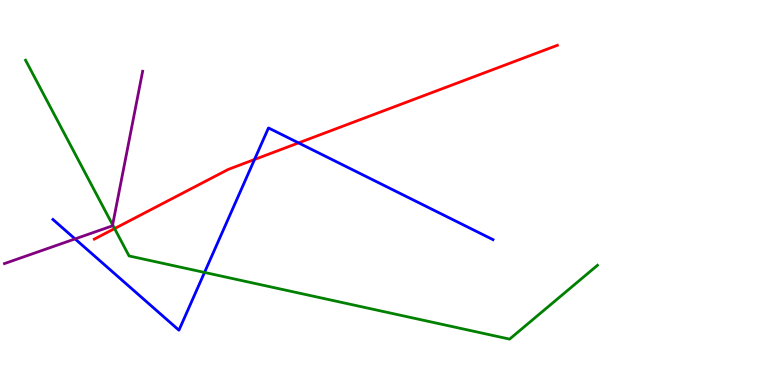[{'lines': ['blue', 'red'], 'intersections': [{'x': 3.28, 'y': 5.86}, {'x': 3.85, 'y': 6.29}]}, {'lines': ['green', 'red'], 'intersections': [{'x': 1.48, 'y': 4.06}]}, {'lines': ['purple', 'red'], 'intersections': []}, {'lines': ['blue', 'green'], 'intersections': [{'x': 2.64, 'y': 2.92}]}, {'lines': ['blue', 'purple'], 'intersections': [{'x': 0.968, 'y': 3.79}]}, {'lines': ['green', 'purple'], 'intersections': [{'x': 1.45, 'y': 4.16}]}]